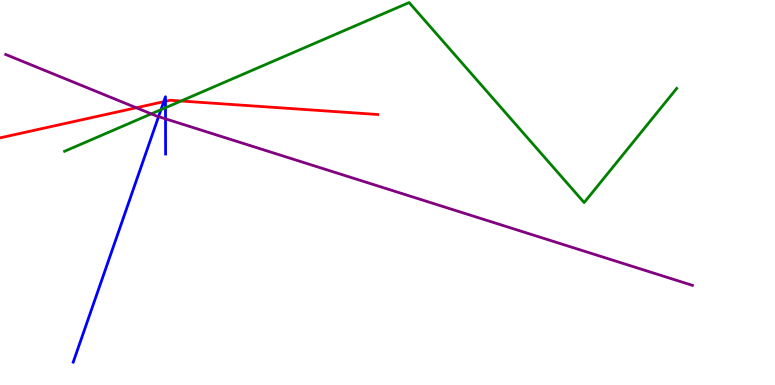[{'lines': ['blue', 'red'], 'intersections': [{'x': 2.11, 'y': 7.36}, {'x': 2.14, 'y': 7.37}]}, {'lines': ['green', 'red'], 'intersections': [{'x': 2.34, 'y': 7.38}]}, {'lines': ['purple', 'red'], 'intersections': [{'x': 1.76, 'y': 7.2}]}, {'lines': ['blue', 'green'], 'intersections': [{'x': 2.08, 'y': 7.15}, {'x': 2.14, 'y': 7.2}]}, {'lines': ['blue', 'purple'], 'intersections': [{'x': 2.05, 'y': 6.97}, {'x': 2.14, 'y': 6.91}]}, {'lines': ['green', 'purple'], 'intersections': [{'x': 1.95, 'y': 7.04}]}]